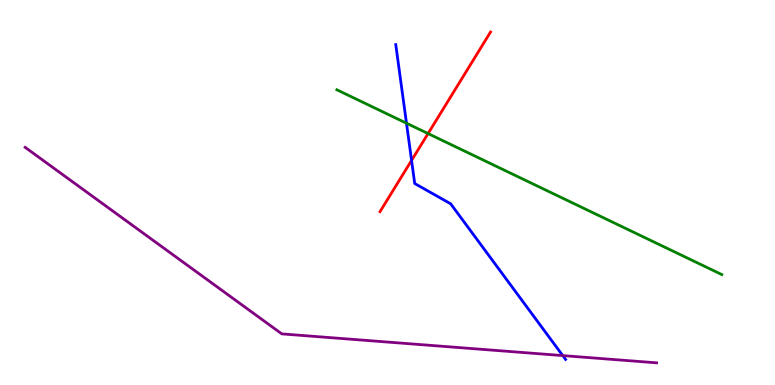[{'lines': ['blue', 'red'], 'intersections': [{'x': 5.31, 'y': 5.83}]}, {'lines': ['green', 'red'], 'intersections': [{'x': 5.52, 'y': 6.53}]}, {'lines': ['purple', 'red'], 'intersections': []}, {'lines': ['blue', 'green'], 'intersections': [{'x': 5.24, 'y': 6.8}]}, {'lines': ['blue', 'purple'], 'intersections': [{'x': 7.26, 'y': 0.764}]}, {'lines': ['green', 'purple'], 'intersections': []}]